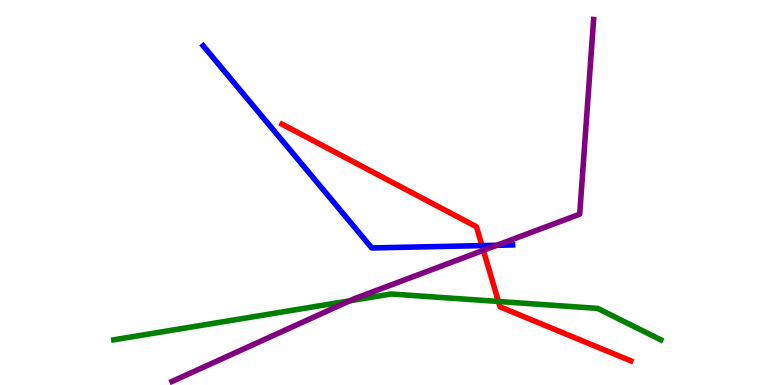[{'lines': ['blue', 'red'], 'intersections': [{'x': 6.22, 'y': 3.62}]}, {'lines': ['green', 'red'], 'intersections': [{'x': 6.43, 'y': 2.17}]}, {'lines': ['purple', 'red'], 'intersections': [{'x': 6.24, 'y': 3.5}]}, {'lines': ['blue', 'green'], 'intersections': []}, {'lines': ['blue', 'purple'], 'intersections': [{'x': 6.41, 'y': 3.63}]}, {'lines': ['green', 'purple'], 'intersections': [{'x': 4.51, 'y': 2.19}]}]